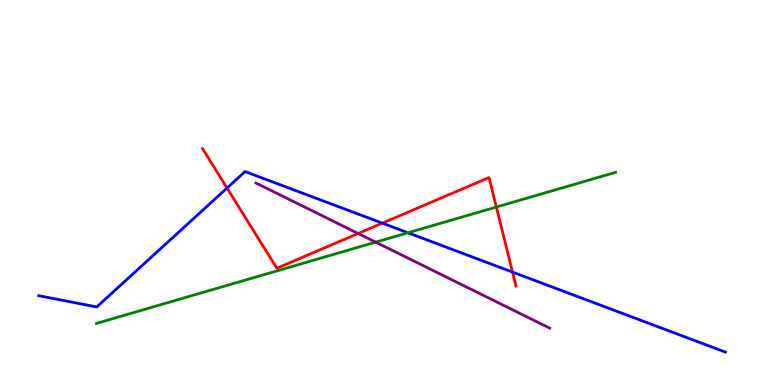[{'lines': ['blue', 'red'], 'intersections': [{'x': 2.93, 'y': 5.12}, {'x': 4.93, 'y': 4.2}, {'x': 6.61, 'y': 2.93}]}, {'lines': ['green', 'red'], 'intersections': [{'x': 6.4, 'y': 4.62}]}, {'lines': ['purple', 'red'], 'intersections': [{'x': 4.62, 'y': 3.94}]}, {'lines': ['blue', 'green'], 'intersections': [{'x': 5.26, 'y': 3.95}]}, {'lines': ['blue', 'purple'], 'intersections': []}, {'lines': ['green', 'purple'], 'intersections': [{'x': 4.85, 'y': 3.71}]}]